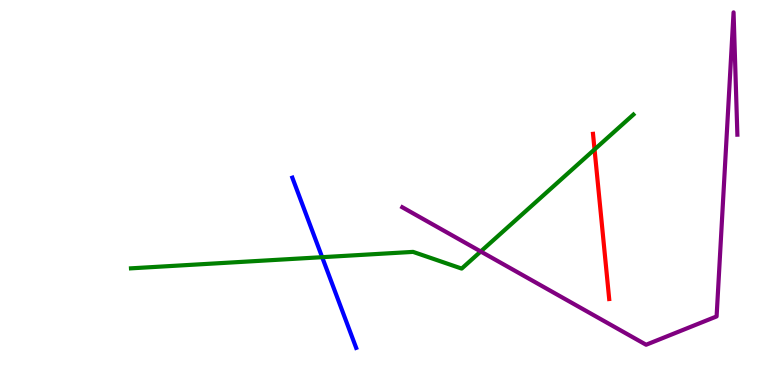[{'lines': ['blue', 'red'], 'intersections': []}, {'lines': ['green', 'red'], 'intersections': [{'x': 7.67, 'y': 6.12}]}, {'lines': ['purple', 'red'], 'intersections': []}, {'lines': ['blue', 'green'], 'intersections': [{'x': 4.16, 'y': 3.32}]}, {'lines': ['blue', 'purple'], 'intersections': []}, {'lines': ['green', 'purple'], 'intersections': [{'x': 6.2, 'y': 3.47}]}]